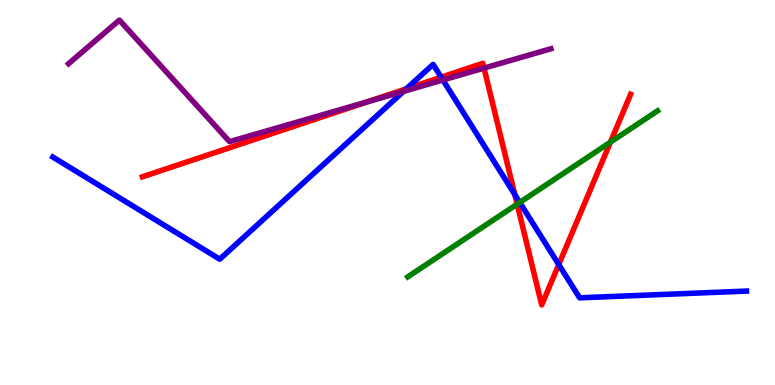[{'lines': ['blue', 'red'], 'intersections': [{'x': 5.24, 'y': 7.69}, {'x': 5.69, 'y': 7.99}, {'x': 6.64, 'y': 4.95}, {'x': 7.21, 'y': 3.13}]}, {'lines': ['green', 'red'], 'intersections': [{'x': 6.67, 'y': 4.7}, {'x': 7.88, 'y': 6.31}]}, {'lines': ['purple', 'red'], 'intersections': [{'x': 4.73, 'y': 7.35}, {'x': 6.25, 'y': 8.23}]}, {'lines': ['blue', 'green'], 'intersections': [{'x': 6.71, 'y': 4.74}]}, {'lines': ['blue', 'purple'], 'intersections': [{'x': 5.21, 'y': 7.63}, {'x': 5.71, 'y': 7.92}]}, {'lines': ['green', 'purple'], 'intersections': []}]